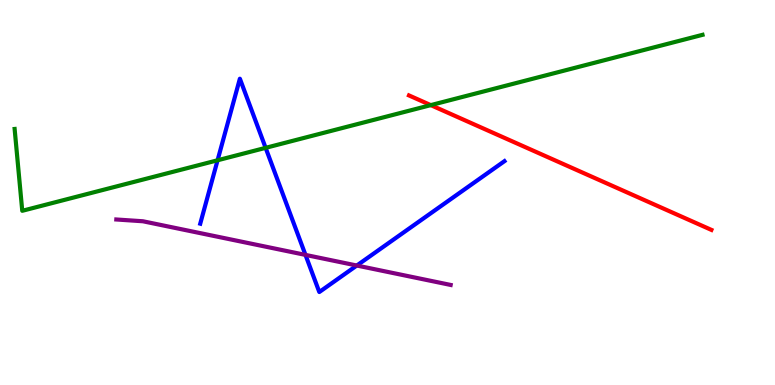[{'lines': ['blue', 'red'], 'intersections': []}, {'lines': ['green', 'red'], 'intersections': [{'x': 5.56, 'y': 7.27}]}, {'lines': ['purple', 'red'], 'intersections': []}, {'lines': ['blue', 'green'], 'intersections': [{'x': 2.81, 'y': 5.84}, {'x': 3.43, 'y': 6.16}]}, {'lines': ['blue', 'purple'], 'intersections': [{'x': 3.94, 'y': 3.38}, {'x': 4.6, 'y': 3.1}]}, {'lines': ['green', 'purple'], 'intersections': []}]